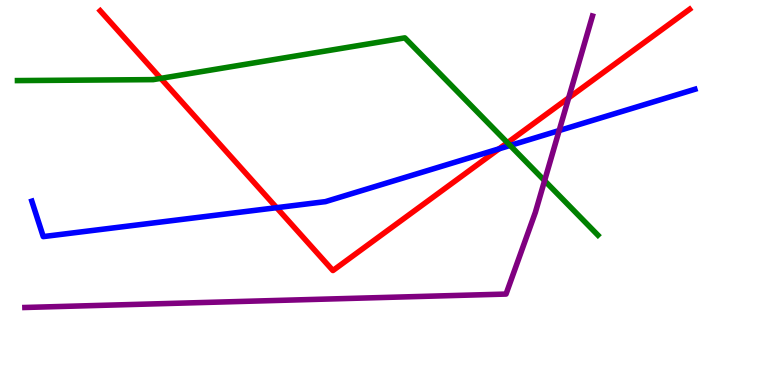[{'lines': ['blue', 'red'], 'intersections': [{'x': 3.57, 'y': 4.61}, {'x': 6.44, 'y': 6.13}]}, {'lines': ['green', 'red'], 'intersections': [{'x': 2.07, 'y': 7.96}, {'x': 6.55, 'y': 6.29}]}, {'lines': ['purple', 'red'], 'intersections': [{'x': 7.34, 'y': 7.46}]}, {'lines': ['blue', 'green'], 'intersections': [{'x': 6.58, 'y': 6.22}]}, {'lines': ['blue', 'purple'], 'intersections': [{'x': 7.21, 'y': 6.61}]}, {'lines': ['green', 'purple'], 'intersections': [{'x': 7.03, 'y': 5.31}]}]